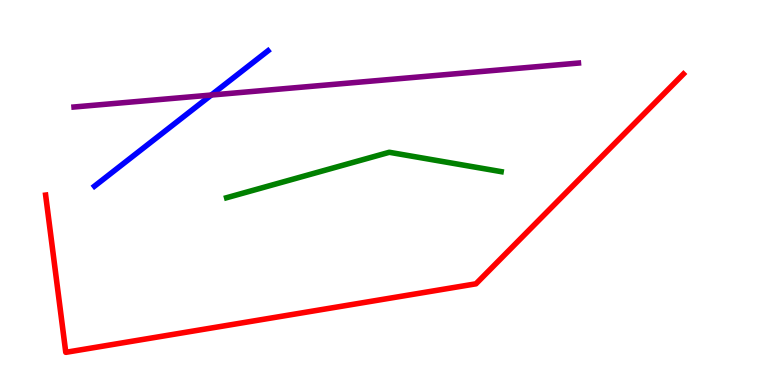[{'lines': ['blue', 'red'], 'intersections': []}, {'lines': ['green', 'red'], 'intersections': []}, {'lines': ['purple', 'red'], 'intersections': []}, {'lines': ['blue', 'green'], 'intersections': []}, {'lines': ['blue', 'purple'], 'intersections': [{'x': 2.73, 'y': 7.53}]}, {'lines': ['green', 'purple'], 'intersections': []}]